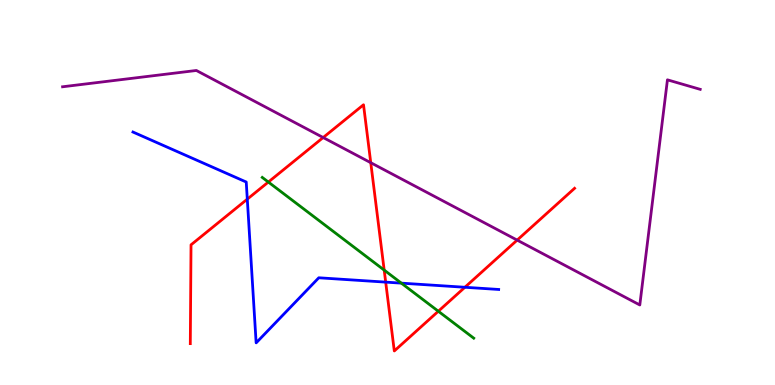[{'lines': ['blue', 'red'], 'intersections': [{'x': 3.19, 'y': 4.83}, {'x': 4.98, 'y': 2.67}, {'x': 6.0, 'y': 2.54}]}, {'lines': ['green', 'red'], 'intersections': [{'x': 3.46, 'y': 5.27}, {'x': 4.96, 'y': 2.98}, {'x': 5.66, 'y': 1.92}]}, {'lines': ['purple', 'red'], 'intersections': [{'x': 4.17, 'y': 6.43}, {'x': 4.78, 'y': 5.77}, {'x': 6.67, 'y': 3.76}]}, {'lines': ['blue', 'green'], 'intersections': [{'x': 5.18, 'y': 2.65}]}, {'lines': ['blue', 'purple'], 'intersections': []}, {'lines': ['green', 'purple'], 'intersections': []}]